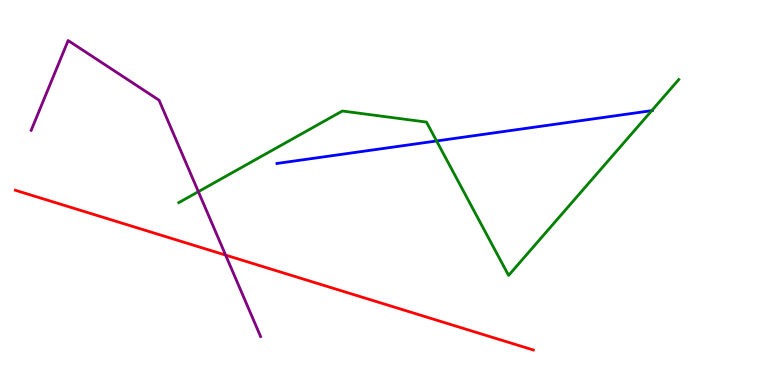[{'lines': ['blue', 'red'], 'intersections': []}, {'lines': ['green', 'red'], 'intersections': []}, {'lines': ['purple', 'red'], 'intersections': [{'x': 2.91, 'y': 3.37}]}, {'lines': ['blue', 'green'], 'intersections': [{'x': 5.63, 'y': 6.34}, {'x': 8.41, 'y': 7.13}]}, {'lines': ['blue', 'purple'], 'intersections': []}, {'lines': ['green', 'purple'], 'intersections': [{'x': 2.56, 'y': 5.02}]}]